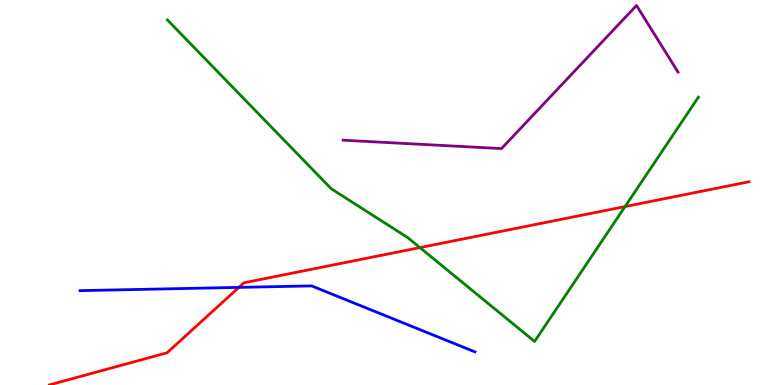[{'lines': ['blue', 'red'], 'intersections': [{'x': 3.08, 'y': 2.54}]}, {'lines': ['green', 'red'], 'intersections': [{'x': 5.42, 'y': 3.57}, {'x': 8.06, 'y': 4.63}]}, {'lines': ['purple', 'red'], 'intersections': []}, {'lines': ['blue', 'green'], 'intersections': []}, {'lines': ['blue', 'purple'], 'intersections': []}, {'lines': ['green', 'purple'], 'intersections': []}]